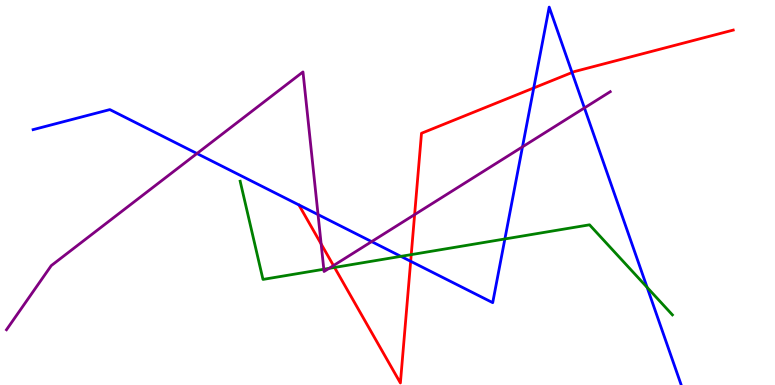[{'lines': ['blue', 'red'], 'intersections': [{'x': 5.3, 'y': 3.21}, {'x': 6.89, 'y': 7.72}, {'x': 7.38, 'y': 8.12}]}, {'lines': ['green', 'red'], 'intersections': [{'x': 4.32, 'y': 3.05}, {'x': 5.31, 'y': 3.39}]}, {'lines': ['purple', 'red'], 'intersections': [{'x': 4.14, 'y': 3.66}, {'x': 4.3, 'y': 3.1}, {'x': 5.35, 'y': 4.43}]}, {'lines': ['blue', 'green'], 'intersections': [{'x': 5.17, 'y': 3.34}, {'x': 6.51, 'y': 3.79}, {'x': 8.35, 'y': 2.54}]}, {'lines': ['blue', 'purple'], 'intersections': [{'x': 2.54, 'y': 6.01}, {'x': 4.1, 'y': 4.43}, {'x': 4.8, 'y': 3.72}, {'x': 6.74, 'y': 6.19}, {'x': 7.54, 'y': 7.2}]}, {'lines': ['green', 'purple'], 'intersections': [{'x': 4.18, 'y': 3.01}, {'x': 4.25, 'y': 3.03}]}]